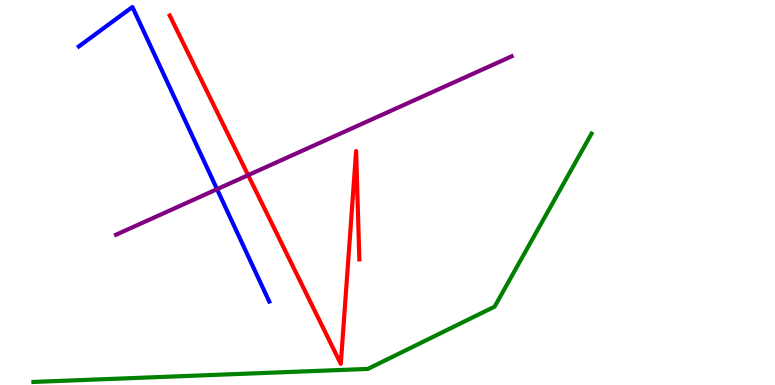[{'lines': ['blue', 'red'], 'intersections': []}, {'lines': ['green', 'red'], 'intersections': []}, {'lines': ['purple', 'red'], 'intersections': [{'x': 3.2, 'y': 5.45}]}, {'lines': ['blue', 'green'], 'intersections': []}, {'lines': ['blue', 'purple'], 'intersections': [{'x': 2.8, 'y': 5.09}]}, {'lines': ['green', 'purple'], 'intersections': []}]